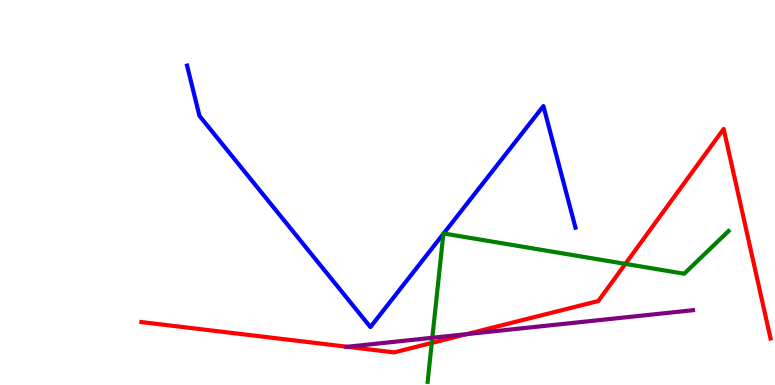[{'lines': ['blue', 'red'], 'intersections': []}, {'lines': ['green', 'red'], 'intersections': [{'x': 5.57, 'y': 1.09}, {'x': 8.07, 'y': 3.15}]}, {'lines': ['purple', 'red'], 'intersections': [{'x': 4.48, 'y': 0.993}, {'x': 6.02, 'y': 1.32}]}, {'lines': ['blue', 'green'], 'intersections': [{'x': 5.72, 'y': 3.93}, {'x': 5.72, 'y': 3.94}]}, {'lines': ['blue', 'purple'], 'intersections': []}, {'lines': ['green', 'purple'], 'intersections': [{'x': 5.58, 'y': 1.23}]}]